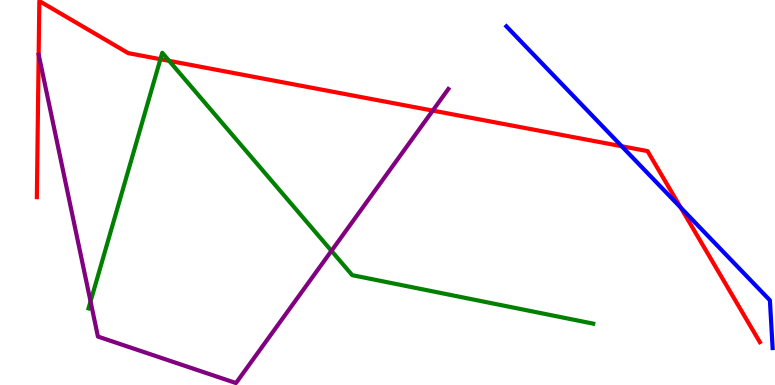[{'lines': ['blue', 'red'], 'intersections': [{'x': 8.02, 'y': 6.2}, {'x': 8.78, 'y': 4.61}]}, {'lines': ['green', 'red'], 'intersections': [{'x': 2.07, 'y': 8.46}, {'x': 2.18, 'y': 8.42}]}, {'lines': ['purple', 'red'], 'intersections': [{'x': 5.58, 'y': 7.13}]}, {'lines': ['blue', 'green'], 'intersections': []}, {'lines': ['blue', 'purple'], 'intersections': []}, {'lines': ['green', 'purple'], 'intersections': [{'x': 1.17, 'y': 2.17}, {'x': 4.28, 'y': 3.48}]}]